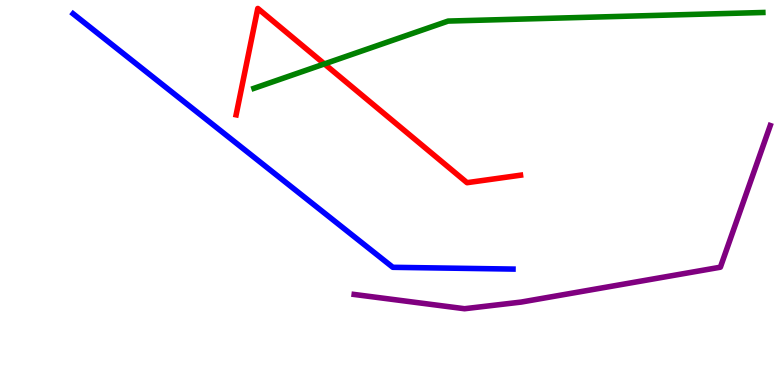[{'lines': ['blue', 'red'], 'intersections': []}, {'lines': ['green', 'red'], 'intersections': [{'x': 4.19, 'y': 8.34}]}, {'lines': ['purple', 'red'], 'intersections': []}, {'lines': ['blue', 'green'], 'intersections': []}, {'lines': ['blue', 'purple'], 'intersections': []}, {'lines': ['green', 'purple'], 'intersections': []}]